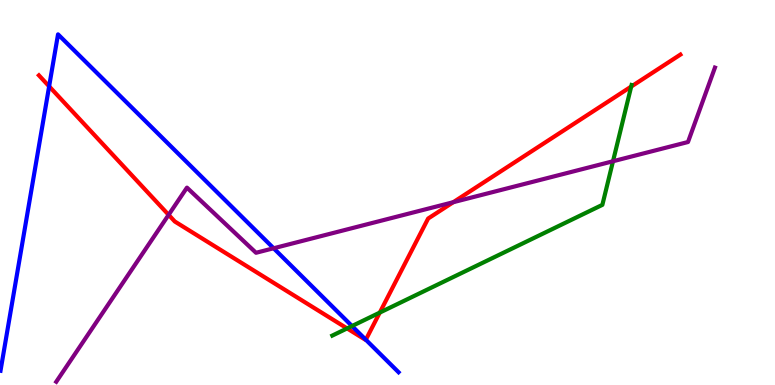[{'lines': ['blue', 'red'], 'intersections': [{'x': 0.634, 'y': 7.76}, {'x': 4.72, 'y': 1.18}]}, {'lines': ['green', 'red'], 'intersections': [{'x': 4.48, 'y': 1.47}, {'x': 4.9, 'y': 1.88}, {'x': 8.14, 'y': 7.75}]}, {'lines': ['purple', 'red'], 'intersections': [{'x': 2.18, 'y': 4.42}, {'x': 5.85, 'y': 4.75}]}, {'lines': ['blue', 'green'], 'intersections': [{'x': 4.54, 'y': 1.53}]}, {'lines': ['blue', 'purple'], 'intersections': [{'x': 3.53, 'y': 3.55}]}, {'lines': ['green', 'purple'], 'intersections': [{'x': 7.91, 'y': 5.81}]}]